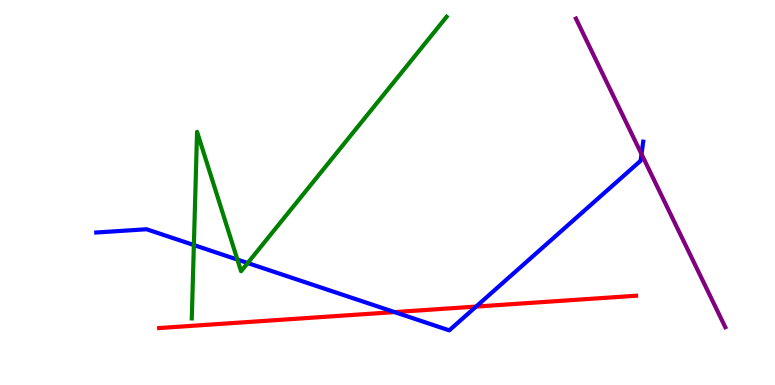[{'lines': ['blue', 'red'], 'intersections': [{'x': 5.09, 'y': 1.89}, {'x': 6.14, 'y': 2.04}]}, {'lines': ['green', 'red'], 'intersections': []}, {'lines': ['purple', 'red'], 'intersections': []}, {'lines': ['blue', 'green'], 'intersections': [{'x': 2.5, 'y': 3.64}, {'x': 3.06, 'y': 3.26}, {'x': 3.2, 'y': 3.17}]}, {'lines': ['blue', 'purple'], 'intersections': [{'x': 8.28, 'y': 6.0}]}, {'lines': ['green', 'purple'], 'intersections': []}]